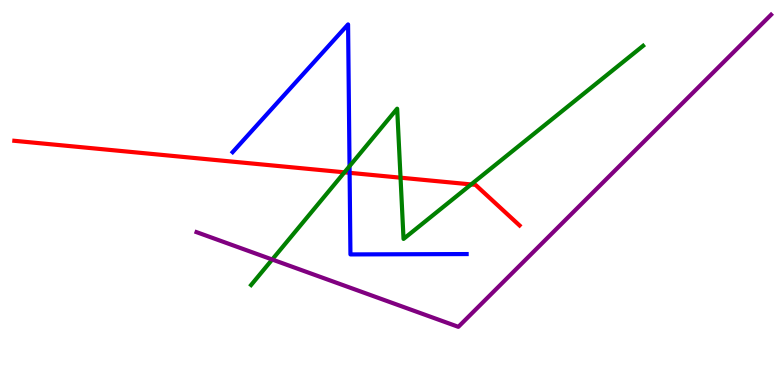[{'lines': ['blue', 'red'], 'intersections': [{'x': 4.51, 'y': 5.51}]}, {'lines': ['green', 'red'], 'intersections': [{'x': 4.44, 'y': 5.52}, {'x': 5.17, 'y': 5.38}, {'x': 6.08, 'y': 5.21}]}, {'lines': ['purple', 'red'], 'intersections': []}, {'lines': ['blue', 'green'], 'intersections': [{'x': 4.51, 'y': 5.68}]}, {'lines': ['blue', 'purple'], 'intersections': []}, {'lines': ['green', 'purple'], 'intersections': [{'x': 3.51, 'y': 3.26}]}]